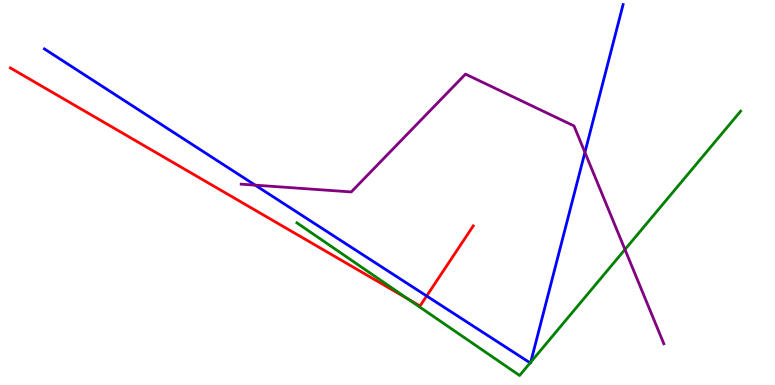[{'lines': ['blue', 'red'], 'intersections': [{'x': 5.51, 'y': 2.31}]}, {'lines': ['green', 'red'], 'intersections': [{'x': 5.26, 'y': 2.23}]}, {'lines': ['purple', 'red'], 'intersections': []}, {'lines': ['blue', 'green'], 'intersections': [{'x': 6.84, 'y': 0.575}, {'x': 6.85, 'y': 0.592}]}, {'lines': ['blue', 'purple'], 'intersections': [{'x': 3.29, 'y': 5.19}, {'x': 7.55, 'y': 6.04}]}, {'lines': ['green', 'purple'], 'intersections': [{'x': 8.06, 'y': 3.52}]}]